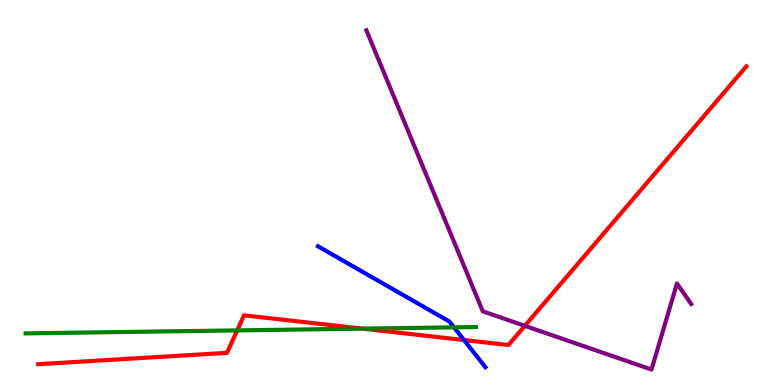[{'lines': ['blue', 'red'], 'intersections': [{'x': 5.99, 'y': 1.17}]}, {'lines': ['green', 'red'], 'intersections': [{'x': 3.06, 'y': 1.42}, {'x': 4.68, 'y': 1.46}]}, {'lines': ['purple', 'red'], 'intersections': [{'x': 6.77, 'y': 1.54}]}, {'lines': ['blue', 'green'], 'intersections': [{'x': 5.86, 'y': 1.5}]}, {'lines': ['blue', 'purple'], 'intersections': []}, {'lines': ['green', 'purple'], 'intersections': []}]